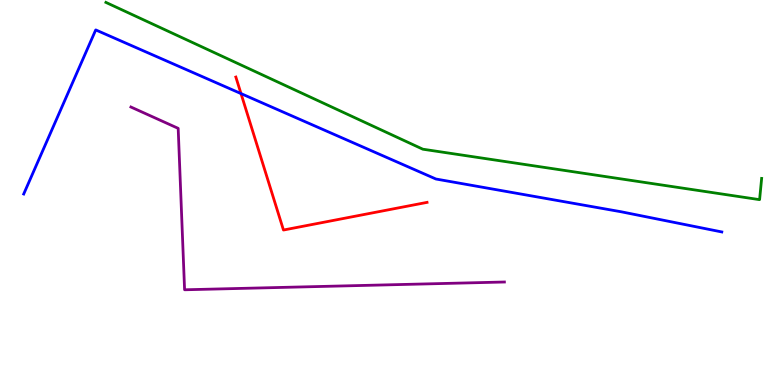[{'lines': ['blue', 'red'], 'intersections': [{'x': 3.11, 'y': 7.57}]}, {'lines': ['green', 'red'], 'intersections': []}, {'lines': ['purple', 'red'], 'intersections': []}, {'lines': ['blue', 'green'], 'intersections': []}, {'lines': ['blue', 'purple'], 'intersections': []}, {'lines': ['green', 'purple'], 'intersections': []}]